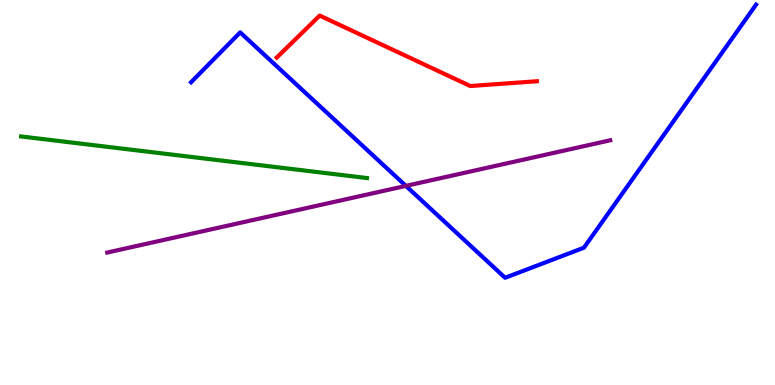[{'lines': ['blue', 'red'], 'intersections': []}, {'lines': ['green', 'red'], 'intersections': []}, {'lines': ['purple', 'red'], 'intersections': []}, {'lines': ['blue', 'green'], 'intersections': []}, {'lines': ['blue', 'purple'], 'intersections': [{'x': 5.24, 'y': 5.17}]}, {'lines': ['green', 'purple'], 'intersections': []}]